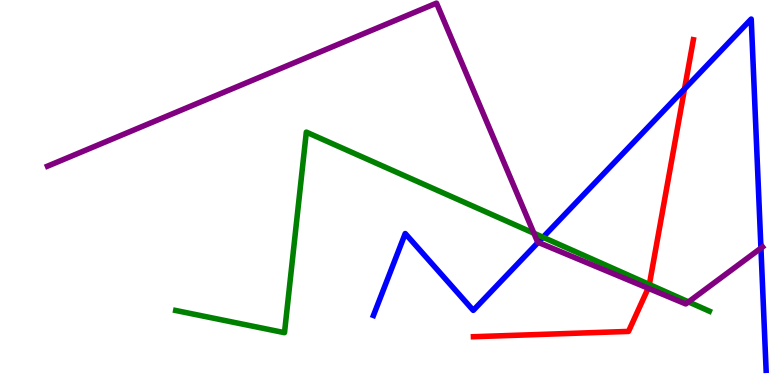[{'lines': ['blue', 'red'], 'intersections': [{'x': 8.83, 'y': 7.69}]}, {'lines': ['green', 'red'], 'intersections': [{'x': 8.38, 'y': 2.61}]}, {'lines': ['purple', 'red'], 'intersections': [{'x': 8.36, 'y': 2.51}]}, {'lines': ['blue', 'green'], 'intersections': [{'x': 7.01, 'y': 3.84}]}, {'lines': ['blue', 'purple'], 'intersections': [{'x': 6.94, 'y': 3.71}, {'x': 9.82, 'y': 3.56}]}, {'lines': ['green', 'purple'], 'intersections': [{'x': 6.89, 'y': 3.94}, {'x': 8.88, 'y': 2.16}]}]